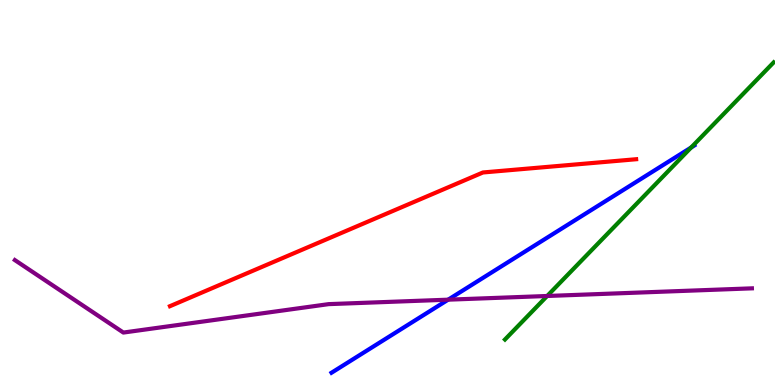[{'lines': ['blue', 'red'], 'intersections': []}, {'lines': ['green', 'red'], 'intersections': []}, {'lines': ['purple', 'red'], 'intersections': []}, {'lines': ['blue', 'green'], 'intersections': [{'x': 8.92, 'y': 6.17}]}, {'lines': ['blue', 'purple'], 'intersections': [{'x': 5.78, 'y': 2.22}]}, {'lines': ['green', 'purple'], 'intersections': [{'x': 7.06, 'y': 2.31}]}]